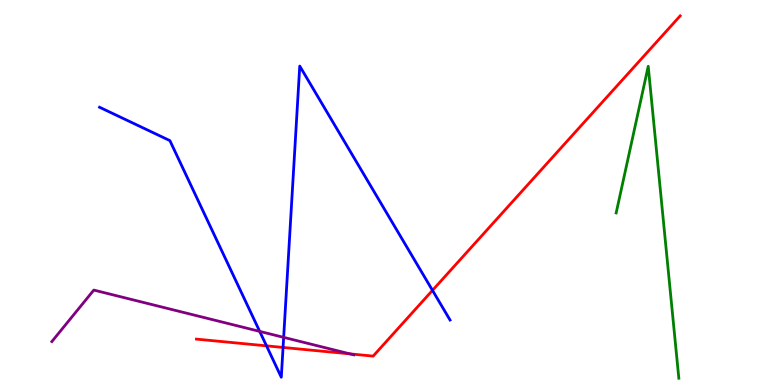[{'lines': ['blue', 'red'], 'intersections': [{'x': 3.44, 'y': 1.02}, {'x': 3.65, 'y': 0.975}, {'x': 5.58, 'y': 2.46}]}, {'lines': ['green', 'red'], 'intersections': []}, {'lines': ['purple', 'red'], 'intersections': [{'x': 4.52, 'y': 0.808}]}, {'lines': ['blue', 'green'], 'intersections': []}, {'lines': ['blue', 'purple'], 'intersections': [{'x': 3.35, 'y': 1.39}, {'x': 3.66, 'y': 1.24}]}, {'lines': ['green', 'purple'], 'intersections': []}]